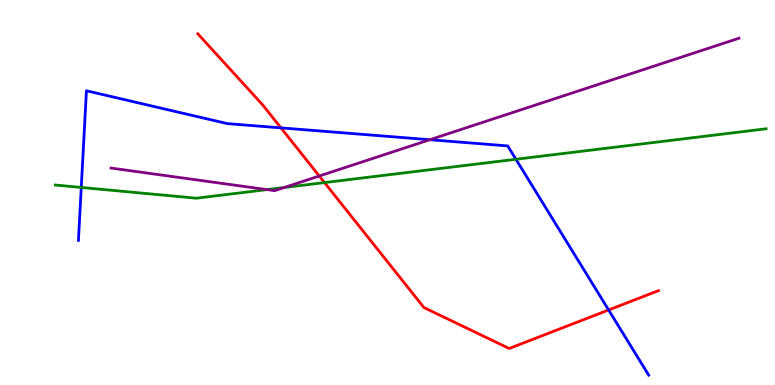[{'lines': ['blue', 'red'], 'intersections': [{'x': 3.63, 'y': 6.68}, {'x': 7.85, 'y': 1.95}]}, {'lines': ['green', 'red'], 'intersections': [{'x': 4.19, 'y': 5.26}]}, {'lines': ['purple', 'red'], 'intersections': [{'x': 4.12, 'y': 5.43}]}, {'lines': ['blue', 'green'], 'intersections': [{'x': 1.05, 'y': 5.13}, {'x': 6.66, 'y': 5.86}]}, {'lines': ['blue', 'purple'], 'intersections': [{'x': 5.55, 'y': 6.37}]}, {'lines': ['green', 'purple'], 'intersections': [{'x': 3.44, 'y': 5.08}, {'x': 3.67, 'y': 5.13}]}]